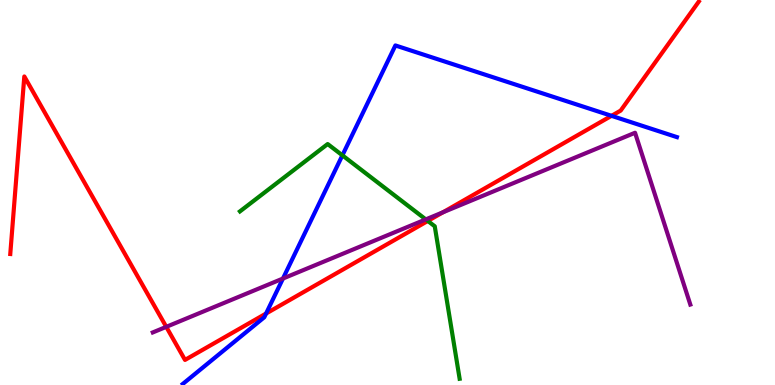[{'lines': ['blue', 'red'], 'intersections': [{'x': 3.43, 'y': 1.86}, {'x': 7.89, 'y': 6.99}]}, {'lines': ['green', 'red'], 'intersections': [{'x': 5.52, 'y': 4.26}]}, {'lines': ['purple', 'red'], 'intersections': [{'x': 2.15, 'y': 1.51}, {'x': 5.72, 'y': 4.49}]}, {'lines': ['blue', 'green'], 'intersections': [{'x': 4.42, 'y': 5.97}]}, {'lines': ['blue', 'purple'], 'intersections': [{'x': 3.65, 'y': 2.77}]}, {'lines': ['green', 'purple'], 'intersections': [{'x': 5.49, 'y': 4.3}]}]